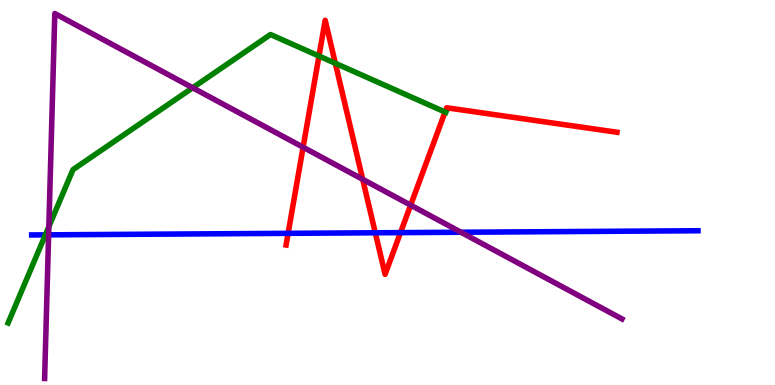[{'lines': ['blue', 'red'], 'intersections': [{'x': 3.72, 'y': 3.94}, {'x': 4.84, 'y': 3.95}, {'x': 5.17, 'y': 3.96}]}, {'lines': ['green', 'red'], 'intersections': [{'x': 4.12, 'y': 8.54}, {'x': 4.33, 'y': 8.36}, {'x': 5.74, 'y': 7.09}]}, {'lines': ['purple', 'red'], 'intersections': [{'x': 3.91, 'y': 6.18}, {'x': 4.68, 'y': 5.34}, {'x': 5.3, 'y': 4.67}]}, {'lines': ['blue', 'green'], 'intersections': [{'x': 0.586, 'y': 3.9}]}, {'lines': ['blue', 'purple'], 'intersections': [{'x': 0.627, 'y': 3.9}, {'x': 5.95, 'y': 3.97}]}, {'lines': ['green', 'purple'], 'intersections': [{'x': 0.63, 'y': 4.11}, {'x': 2.49, 'y': 7.72}]}]